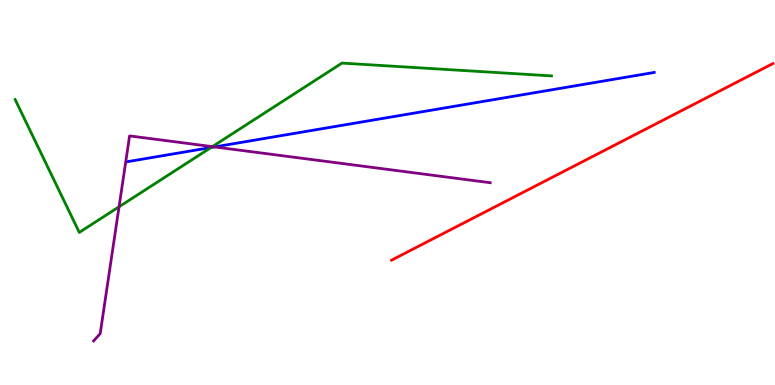[{'lines': ['blue', 'red'], 'intersections': []}, {'lines': ['green', 'red'], 'intersections': []}, {'lines': ['purple', 'red'], 'intersections': []}, {'lines': ['blue', 'green'], 'intersections': [{'x': 2.72, 'y': 6.17}]}, {'lines': ['blue', 'purple'], 'intersections': [{'x': 2.77, 'y': 6.18}]}, {'lines': ['green', 'purple'], 'intersections': [{'x': 1.54, 'y': 4.63}, {'x': 2.74, 'y': 6.19}]}]